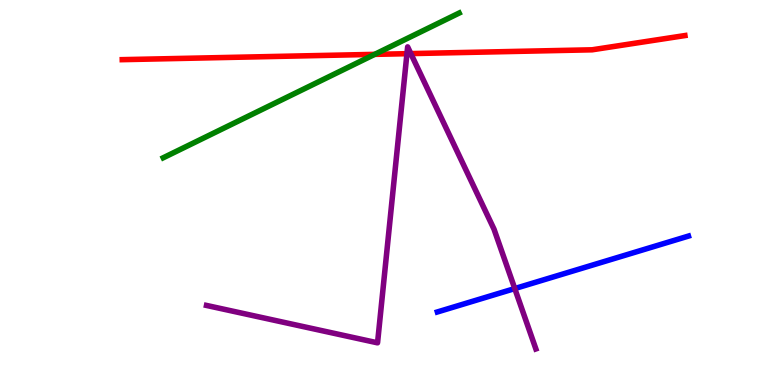[{'lines': ['blue', 'red'], 'intersections': []}, {'lines': ['green', 'red'], 'intersections': [{'x': 4.83, 'y': 8.59}]}, {'lines': ['purple', 'red'], 'intersections': [{'x': 5.25, 'y': 8.61}, {'x': 5.3, 'y': 8.61}]}, {'lines': ['blue', 'green'], 'intersections': []}, {'lines': ['blue', 'purple'], 'intersections': [{'x': 6.64, 'y': 2.5}]}, {'lines': ['green', 'purple'], 'intersections': []}]